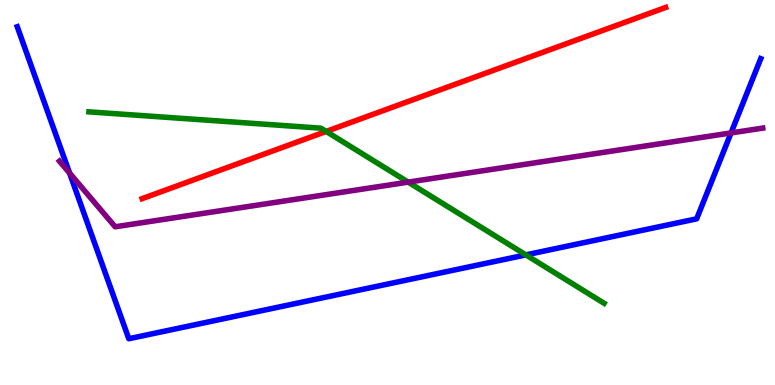[{'lines': ['blue', 'red'], 'intersections': []}, {'lines': ['green', 'red'], 'intersections': [{'x': 4.21, 'y': 6.59}]}, {'lines': ['purple', 'red'], 'intersections': []}, {'lines': ['blue', 'green'], 'intersections': [{'x': 6.79, 'y': 3.38}]}, {'lines': ['blue', 'purple'], 'intersections': [{'x': 0.898, 'y': 5.51}, {'x': 9.43, 'y': 6.55}]}, {'lines': ['green', 'purple'], 'intersections': [{'x': 5.27, 'y': 5.27}]}]